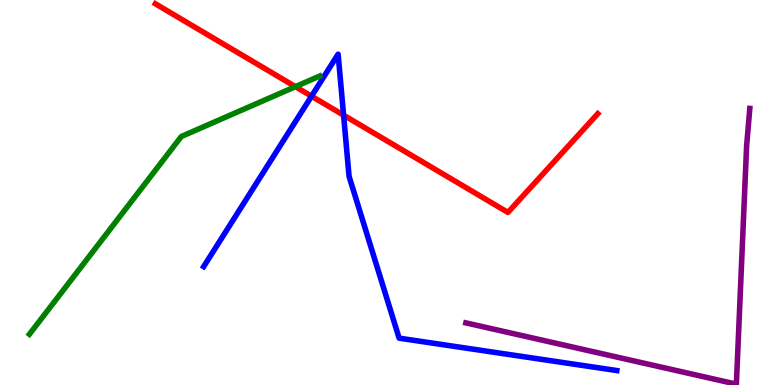[{'lines': ['blue', 'red'], 'intersections': [{'x': 4.02, 'y': 7.5}, {'x': 4.43, 'y': 7.01}]}, {'lines': ['green', 'red'], 'intersections': [{'x': 3.81, 'y': 7.75}]}, {'lines': ['purple', 'red'], 'intersections': []}, {'lines': ['blue', 'green'], 'intersections': []}, {'lines': ['blue', 'purple'], 'intersections': []}, {'lines': ['green', 'purple'], 'intersections': []}]